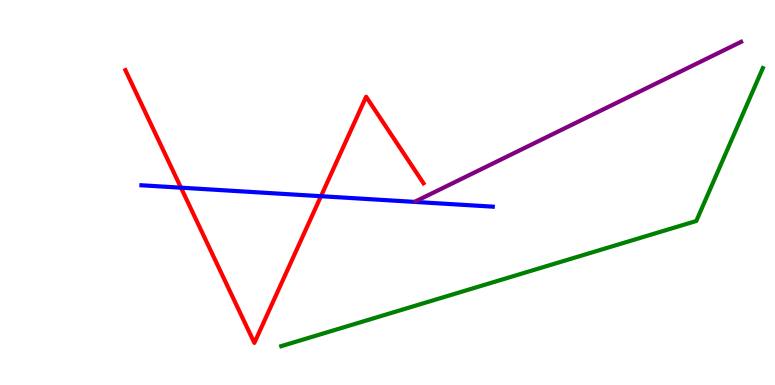[{'lines': ['blue', 'red'], 'intersections': [{'x': 2.34, 'y': 5.13}, {'x': 4.14, 'y': 4.9}]}, {'lines': ['green', 'red'], 'intersections': []}, {'lines': ['purple', 'red'], 'intersections': []}, {'lines': ['blue', 'green'], 'intersections': []}, {'lines': ['blue', 'purple'], 'intersections': []}, {'lines': ['green', 'purple'], 'intersections': []}]